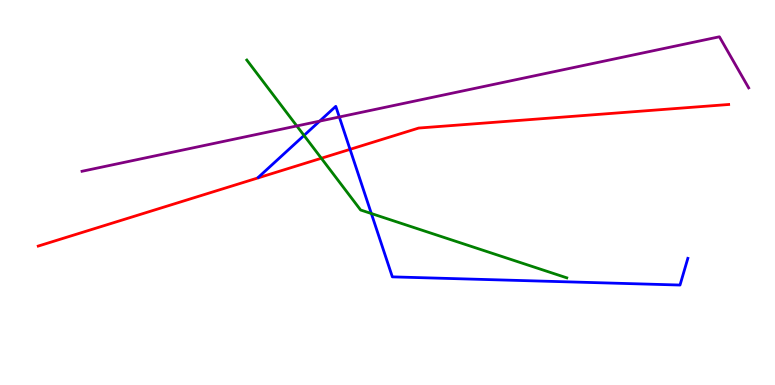[{'lines': ['blue', 'red'], 'intersections': [{'x': 4.52, 'y': 6.12}]}, {'lines': ['green', 'red'], 'intersections': [{'x': 4.15, 'y': 5.89}]}, {'lines': ['purple', 'red'], 'intersections': []}, {'lines': ['blue', 'green'], 'intersections': [{'x': 3.92, 'y': 6.48}, {'x': 4.79, 'y': 4.45}]}, {'lines': ['blue', 'purple'], 'intersections': [{'x': 4.12, 'y': 6.85}, {'x': 4.38, 'y': 6.96}]}, {'lines': ['green', 'purple'], 'intersections': [{'x': 3.83, 'y': 6.73}]}]